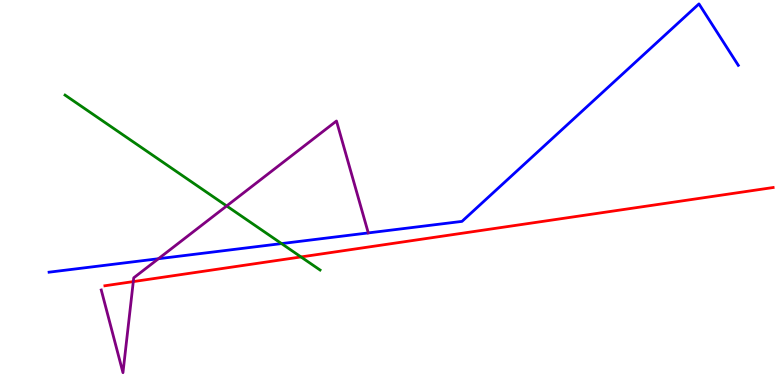[{'lines': ['blue', 'red'], 'intersections': []}, {'lines': ['green', 'red'], 'intersections': [{'x': 3.88, 'y': 3.33}]}, {'lines': ['purple', 'red'], 'intersections': [{'x': 1.72, 'y': 2.69}]}, {'lines': ['blue', 'green'], 'intersections': [{'x': 3.63, 'y': 3.67}]}, {'lines': ['blue', 'purple'], 'intersections': [{'x': 2.04, 'y': 3.28}]}, {'lines': ['green', 'purple'], 'intersections': [{'x': 2.92, 'y': 4.65}]}]